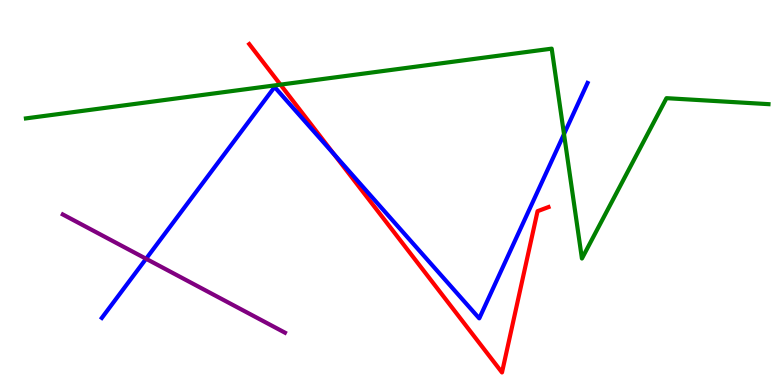[{'lines': ['blue', 'red'], 'intersections': [{'x': 4.31, 'y': 6.0}]}, {'lines': ['green', 'red'], 'intersections': [{'x': 3.62, 'y': 7.8}]}, {'lines': ['purple', 'red'], 'intersections': []}, {'lines': ['blue', 'green'], 'intersections': [{'x': 7.28, 'y': 6.52}]}, {'lines': ['blue', 'purple'], 'intersections': [{'x': 1.88, 'y': 3.28}]}, {'lines': ['green', 'purple'], 'intersections': []}]